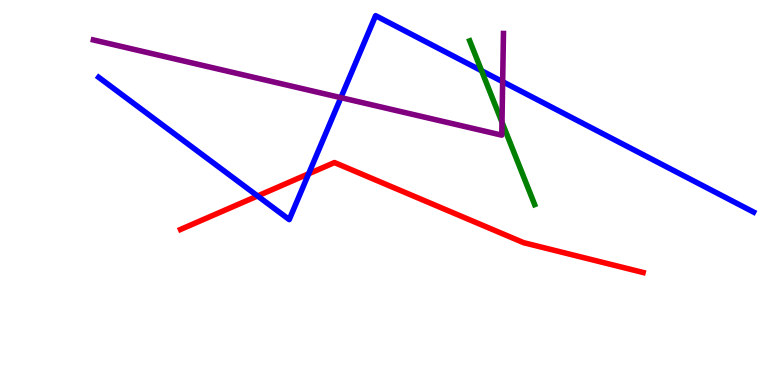[{'lines': ['blue', 'red'], 'intersections': [{'x': 3.32, 'y': 4.91}, {'x': 3.98, 'y': 5.49}]}, {'lines': ['green', 'red'], 'intersections': []}, {'lines': ['purple', 'red'], 'intersections': []}, {'lines': ['blue', 'green'], 'intersections': [{'x': 6.21, 'y': 8.16}]}, {'lines': ['blue', 'purple'], 'intersections': [{'x': 4.4, 'y': 7.46}, {'x': 6.49, 'y': 7.88}]}, {'lines': ['green', 'purple'], 'intersections': [{'x': 6.48, 'y': 6.83}]}]